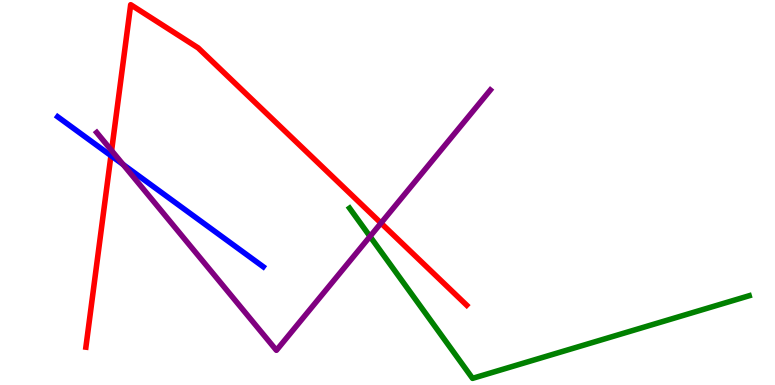[{'lines': ['blue', 'red'], 'intersections': [{'x': 1.43, 'y': 5.96}]}, {'lines': ['green', 'red'], 'intersections': []}, {'lines': ['purple', 'red'], 'intersections': [{'x': 1.44, 'y': 6.09}, {'x': 4.92, 'y': 4.21}]}, {'lines': ['blue', 'green'], 'intersections': []}, {'lines': ['blue', 'purple'], 'intersections': [{'x': 1.59, 'y': 5.73}]}, {'lines': ['green', 'purple'], 'intersections': [{'x': 4.77, 'y': 3.86}]}]